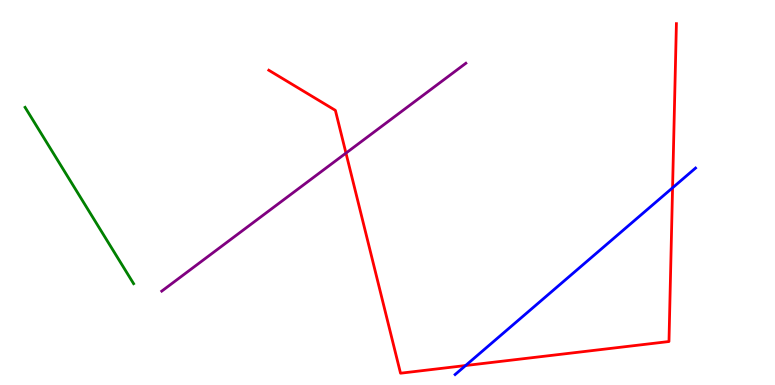[{'lines': ['blue', 'red'], 'intersections': [{'x': 6.01, 'y': 0.506}, {'x': 8.68, 'y': 5.12}]}, {'lines': ['green', 'red'], 'intersections': []}, {'lines': ['purple', 'red'], 'intersections': [{'x': 4.46, 'y': 6.02}]}, {'lines': ['blue', 'green'], 'intersections': []}, {'lines': ['blue', 'purple'], 'intersections': []}, {'lines': ['green', 'purple'], 'intersections': []}]